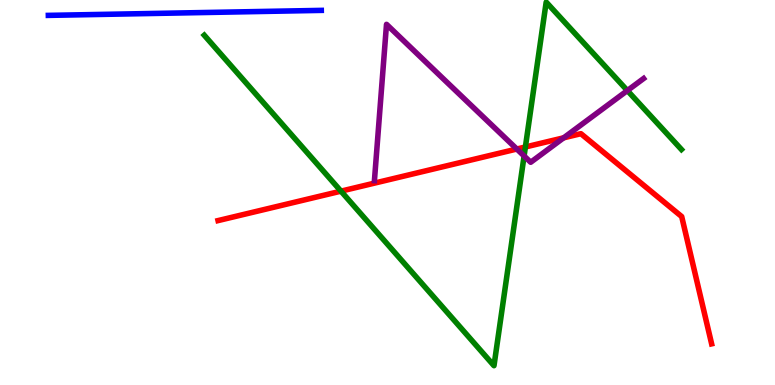[{'lines': ['blue', 'red'], 'intersections': []}, {'lines': ['green', 'red'], 'intersections': [{'x': 4.4, 'y': 5.03}, {'x': 6.78, 'y': 6.18}]}, {'lines': ['purple', 'red'], 'intersections': [{'x': 6.67, 'y': 6.13}, {'x': 7.27, 'y': 6.42}]}, {'lines': ['blue', 'green'], 'intersections': []}, {'lines': ['blue', 'purple'], 'intersections': []}, {'lines': ['green', 'purple'], 'intersections': [{'x': 6.76, 'y': 5.95}, {'x': 8.1, 'y': 7.65}]}]